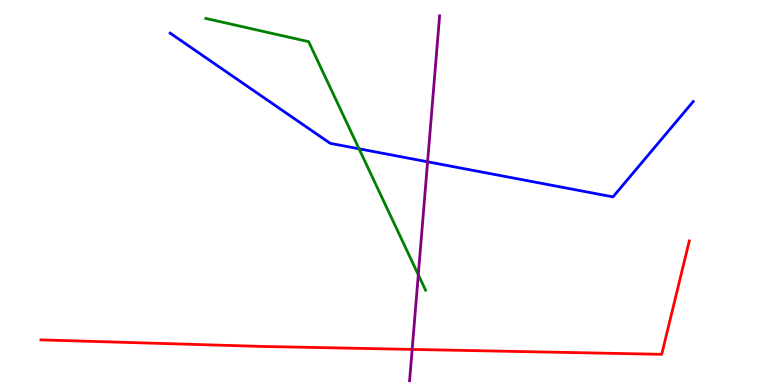[{'lines': ['blue', 'red'], 'intersections': []}, {'lines': ['green', 'red'], 'intersections': []}, {'lines': ['purple', 'red'], 'intersections': [{'x': 5.32, 'y': 0.924}]}, {'lines': ['blue', 'green'], 'intersections': [{'x': 4.63, 'y': 6.13}]}, {'lines': ['blue', 'purple'], 'intersections': [{'x': 5.52, 'y': 5.8}]}, {'lines': ['green', 'purple'], 'intersections': [{'x': 5.4, 'y': 2.86}]}]